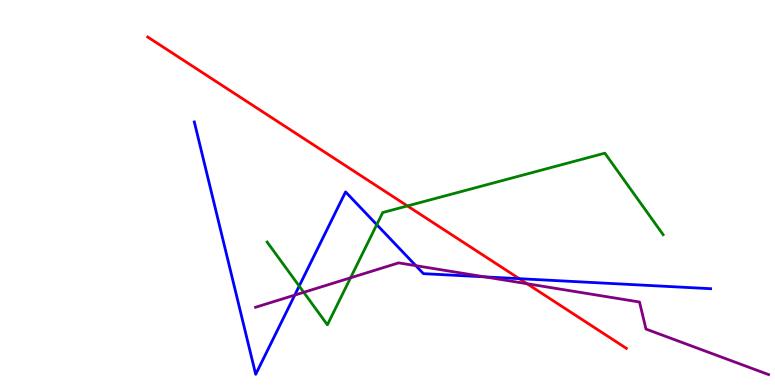[{'lines': ['blue', 'red'], 'intersections': [{'x': 6.7, 'y': 2.76}]}, {'lines': ['green', 'red'], 'intersections': [{'x': 5.26, 'y': 4.65}]}, {'lines': ['purple', 'red'], 'intersections': [{'x': 6.8, 'y': 2.63}]}, {'lines': ['blue', 'green'], 'intersections': [{'x': 3.86, 'y': 2.57}, {'x': 4.86, 'y': 4.16}]}, {'lines': ['blue', 'purple'], 'intersections': [{'x': 3.8, 'y': 2.33}, {'x': 5.37, 'y': 3.1}, {'x': 6.25, 'y': 2.81}]}, {'lines': ['green', 'purple'], 'intersections': [{'x': 3.92, 'y': 2.41}, {'x': 4.52, 'y': 2.78}]}]